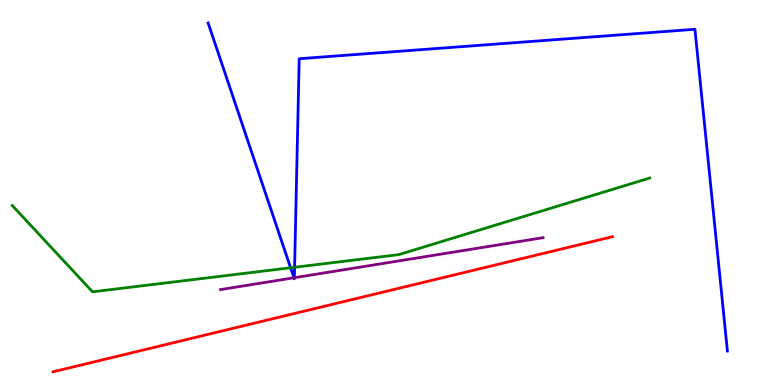[{'lines': ['blue', 'red'], 'intersections': []}, {'lines': ['green', 'red'], 'intersections': []}, {'lines': ['purple', 'red'], 'intersections': []}, {'lines': ['blue', 'green'], 'intersections': [{'x': 3.75, 'y': 3.04}, {'x': 3.8, 'y': 3.06}]}, {'lines': ['blue', 'purple'], 'intersections': [{'x': 3.79, 'y': 2.78}, {'x': 3.8, 'y': 2.79}]}, {'lines': ['green', 'purple'], 'intersections': []}]